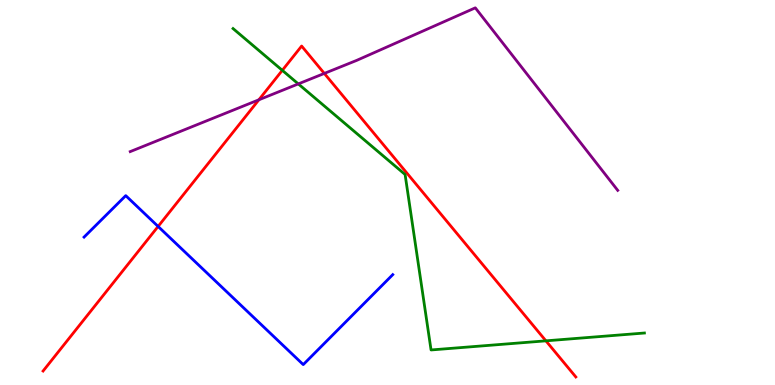[{'lines': ['blue', 'red'], 'intersections': [{'x': 2.04, 'y': 4.12}]}, {'lines': ['green', 'red'], 'intersections': [{'x': 3.64, 'y': 8.17}, {'x': 7.04, 'y': 1.15}]}, {'lines': ['purple', 'red'], 'intersections': [{'x': 3.34, 'y': 7.41}, {'x': 4.18, 'y': 8.09}]}, {'lines': ['blue', 'green'], 'intersections': []}, {'lines': ['blue', 'purple'], 'intersections': []}, {'lines': ['green', 'purple'], 'intersections': [{'x': 3.85, 'y': 7.82}]}]